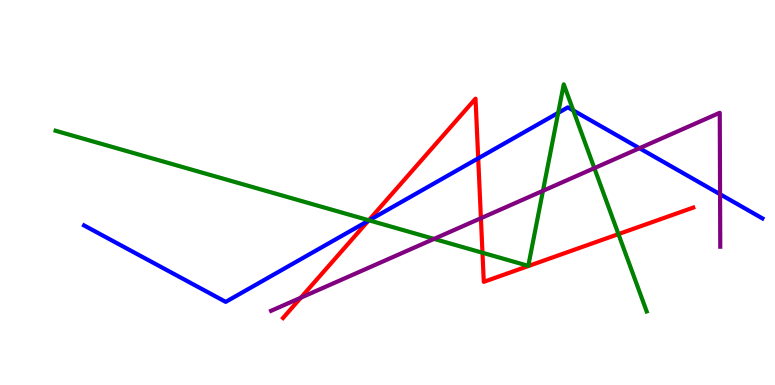[{'lines': ['blue', 'red'], 'intersections': [{'x': 4.75, 'y': 4.27}, {'x': 6.17, 'y': 5.89}]}, {'lines': ['green', 'red'], 'intersections': [{'x': 4.76, 'y': 4.28}, {'x': 6.23, 'y': 3.44}, {'x': 7.98, 'y': 3.92}]}, {'lines': ['purple', 'red'], 'intersections': [{'x': 3.88, 'y': 2.27}, {'x': 6.21, 'y': 4.33}]}, {'lines': ['blue', 'green'], 'intersections': [{'x': 4.76, 'y': 4.28}, {'x': 7.2, 'y': 7.07}, {'x': 7.4, 'y': 7.13}]}, {'lines': ['blue', 'purple'], 'intersections': [{'x': 8.25, 'y': 6.15}, {'x': 9.29, 'y': 4.96}]}, {'lines': ['green', 'purple'], 'intersections': [{'x': 5.6, 'y': 3.79}, {'x': 7.01, 'y': 5.04}, {'x': 7.67, 'y': 5.63}]}]